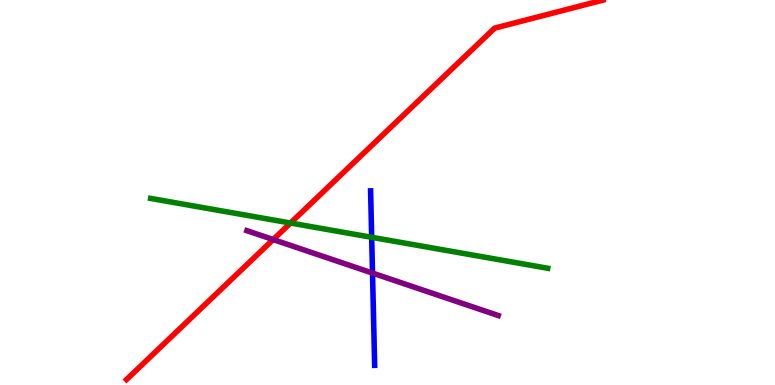[{'lines': ['blue', 'red'], 'intersections': []}, {'lines': ['green', 'red'], 'intersections': [{'x': 3.75, 'y': 4.21}]}, {'lines': ['purple', 'red'], 'intersections': [{'x': 3.52, 'y': 3.78}]}, {'lines': ['blue', 'green'], 'intersections': [{'x': 4.8, 'y': 3.84}]}, {'lines': ['blue', 'purple'], 'intersections': [{'x': 4.81, 'y': 2.91}]}, {'lines': ['green', 'purple'], 'intersections': []}]